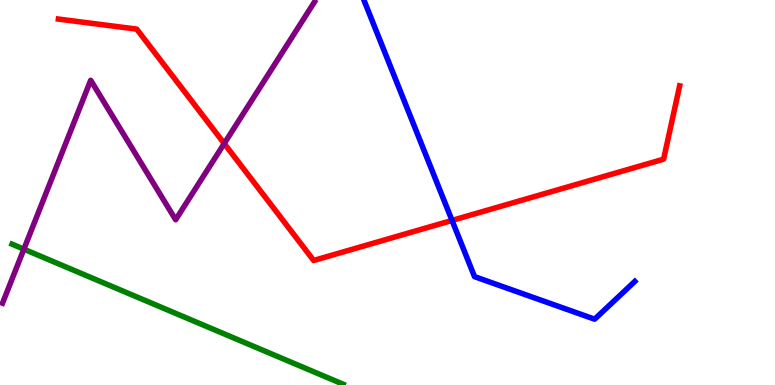[{'lines': ['blue', 'red'], 'intersections': [{'x': 5.83, 'y': 4.27}]}, {'lines': ['green', 'red'], 'intersections': []}, {'lines': ['purple', 'red'], 'intersections': [{'x': 2.89, 'y': 6.27}]}, {'lines': ['blue', 'green'], 'intersections': []}, {'lines': ['blue', 'purple'], 'intersections': []}, {'lines': ['green', 'purple'], 'intersections': [{'x': 0.308, 'y': 3.53}]}]